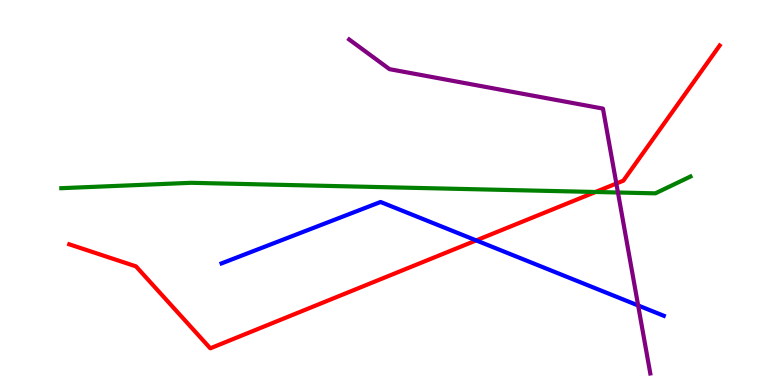[{'lines': ['blue', 'red'], 'intersections': [{'x': 6.14, 'y': 3.76}]}, {'lines': ['green', 'red'], 'intersections': [{'x': 7.68, 'y': 5.01}]}, {'lines': ['purple', 'red'], 'intersections': [{'x': 7.95, 'y': 5.23}]}, {'lines': ['blue', 'green'], 'intersections': []}, {'lines': ['blue', 'purple'], 'intersections': [{'x': 8.23, 'y': 2.07}]}, {'lines': ['green', 'purple'], 'intersections': [{'x': 7.97, 'y': 5.0}]}]